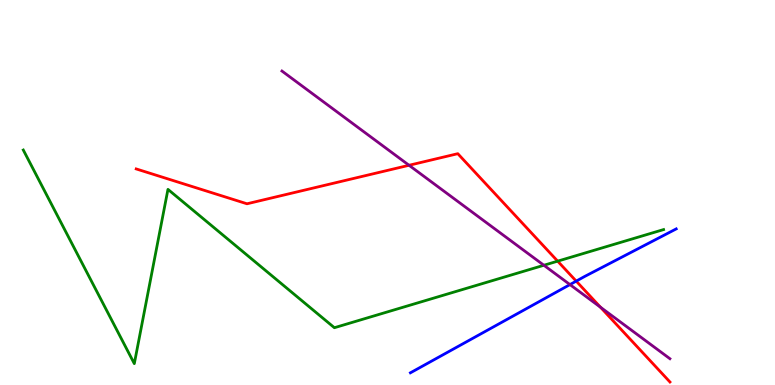[{'lines': ['blue', 'red'], 'intersections': [{'x': 7.44, 'y': 2.7}]}, {'lines': ['green', 'red'], 'intersections': [{'x': 7.2, 'y': 3.22}]}, {'lines': ['purple', 'red'], 'intersections': [{'x': 5.28, 'y': 5.71}, {'x': 7.75, 'y': 2.02}]}, {'lines': ['blue', 'green'], 'intersections': []}, {'lines': ['blue', 'purple'], 'intersections': [{'x': 7.35, 'y': 2.61}]}, {'lines': ['green', 'purple'], 'intersections': [{'x': 7.02, 'y': 3.11}]}]